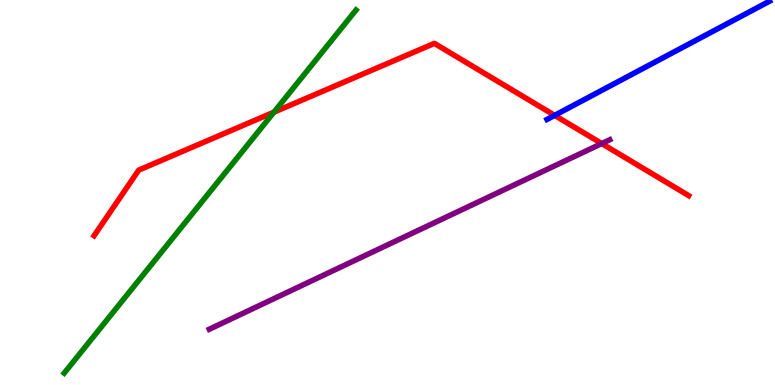[{'lines': ['blue', 'red'], 'intersections': [{'x': 7.16, 'y': 7.0}]}, {'lines': ['green', 'red'], 'intersections': [{'x': 3.53, 'y': 7.09}]}, {'lines': ['purple', 'red'], 'intersections': [{'x': 7.76, 'y': 6.27}]}, {'lines': ['blue', 'green'], 'intersections': []}, {'lines': ['blue', 'purple'], 'intersections': []}, {'lines': ['green', 'purple'], 'intersections': []}]